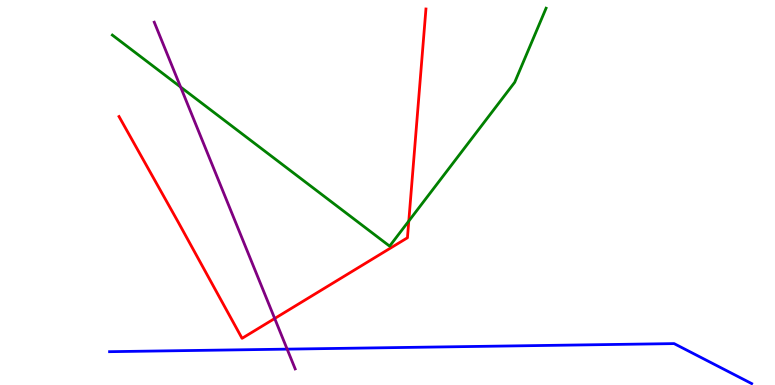[{'lines': ['blue', 'red'], 'intersections': []}, {'lines': ['green', 'red'], 'intersections': [{'x': 5.27, 'y': 4.26}]}, {'lines': ['purple', 'red'], 'intersections': [{'x': 3.54, 'y': 1.73}]}, {'lines': ['blue', 'green'], 'intersections': []}, {'lines': ['blue', 'purple'], 'intersections': [{'x': 3.71, 'y': 0.932}]}, {'lines': ['green', 'purple'], 'intersections': [{'x': 2.33, 'y': 7.74}]}]